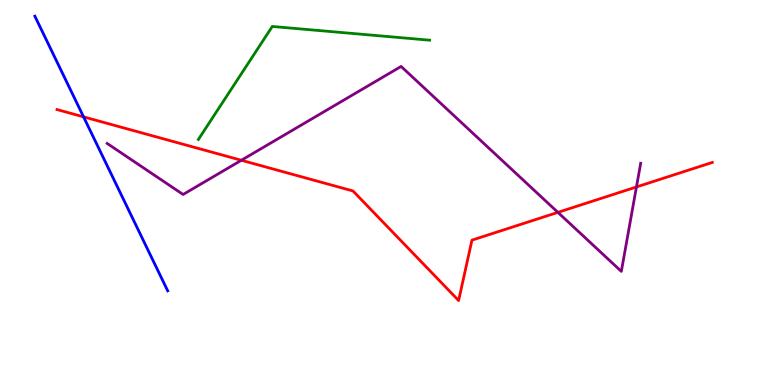[{'lines': ['blue', 'red'], 'intersections': [{'x': 1.08, 'y': 6.96}]}, {'lines': ['green', 'red'], 'intersections': []}, {'lines': ['purple', 'red'], 'intersections': [{'x': 3.11, 'y': 5.84}, {'x': 7.2, 'y': 4.48}, {'x': 8.21, 'y': 5.14}]}, {'lines': ['blue', 'green'], 'intersections': []}, {'lines': ['blue', 'purple'], 'intersections': []}, {'lines': ['green', 'purple'], 'intersections': []}]